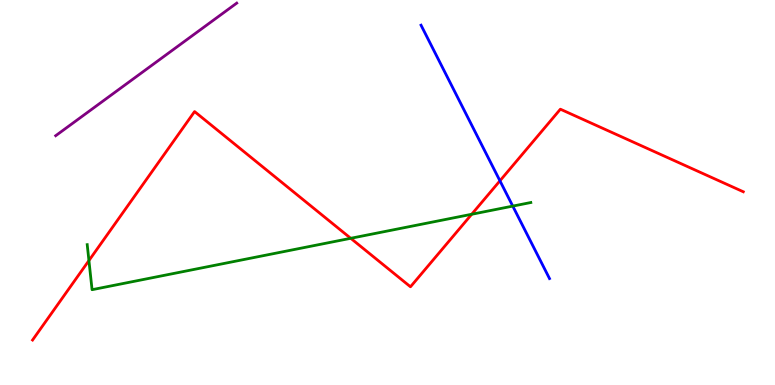[{'lines': ['blue', 'red'], 'intersections': [{'x': 6.45, 'y': 5.3}]}, {'lines': ['green', 'red'], 'intersections': [{'x': 1.15, 'y': 3.23}, {'x': 4.53, 'y': 3.81}, {'x': 6.09, 'y': 4.43}]}, {'lines': ['purple', 'red'], 'intersections': []}, {'lines': ['blue', 'green'], 'intersections': [{'x': 6.62, 'y': 4.65}]}, {'lines': ['blue', 'purple'], 'intersections': []}, {'lines': ['green', 'purple'], 'intersections': []}]